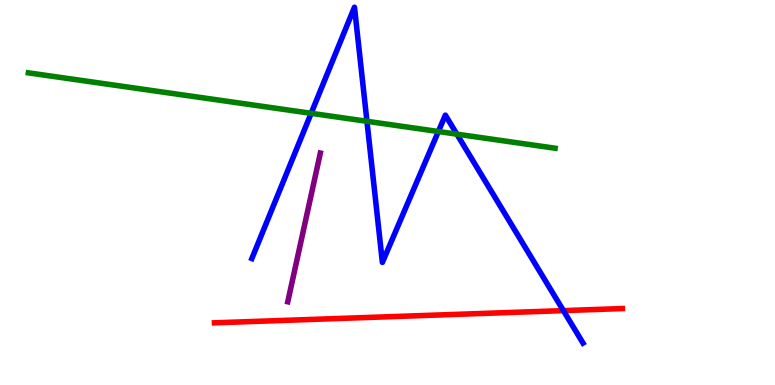[{'lines': ['blue', 'red'], 'intersections': [{'x': 7.27, 'y': 1.93}]}, {'lines': ['green', 'red'], 'intersections': []}, {'lines': ['purple', 'red'], 'intersections': []}, {'lines': ['blue', 'green'], 'intersections': [{'x': 4.01, 'y': 7.06}, {'x': 4.73, 'y': 6.85}, {'x': 5.66, 'y': 6.58}, {'x': 5.89, 'y': 6.52}]}, {'lines': ['blue', 'purple'], 'intersections': []}, {'lines': ['green', 'purple'], 'intersections': []}]